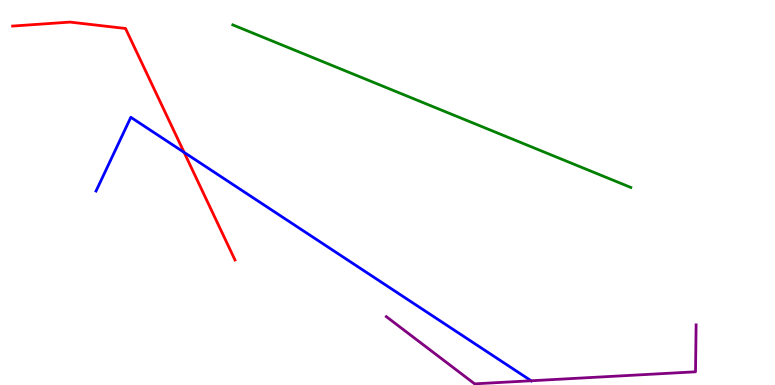[{'lines': ['blue', 'red'], 'intersections': [{'x': 2.38, 'y': 6.04}]}, {'lines': ['green', 'red'], 'intersections': []}, {'lines': ['purple', 'red'], 'intersections': []}, {'lines': ['blue', 'green'], 'intersections': []}, {'lines': ['blue', 'purple'], 'intersections': [{'x': 6.85, 'y': 0.11}]}, {'lines': ['green', 'purple'], 'intersections': []}]